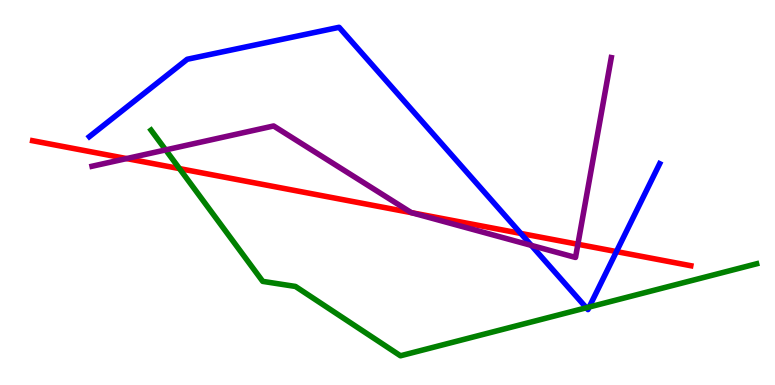[{'lines': ['blue', 'red'], 'intersections': [{'x': 6.72, 'y': 3.94}, {'x': 7.95, 'y': 3.47}]}, {'lines': ['green', 'red'], 'intersections': [{'x': 2.32, 'y': 5.62}]}, {'lines': ['purple', 'red'], 'intersections': [{'x': 1.63, 'y': 5.88}, {'x': 5.31, 'y': 4.48}, {'x': 7.46, 'y': 3.66}]}, {'lines': ['blue', 'green'], 'intersections': [{'x': 7.57, 'y': 2.01}, {'x': 7.6, 'y': 2.03}]}, {'lines': ['blue', 'purple'], 'intersections': [{'x': 6.86, 'y': 3.63}]}, {'lines': ['green', 'purple'], 'intersections': [{'x': 2.14, 'y': 6.11}]}]